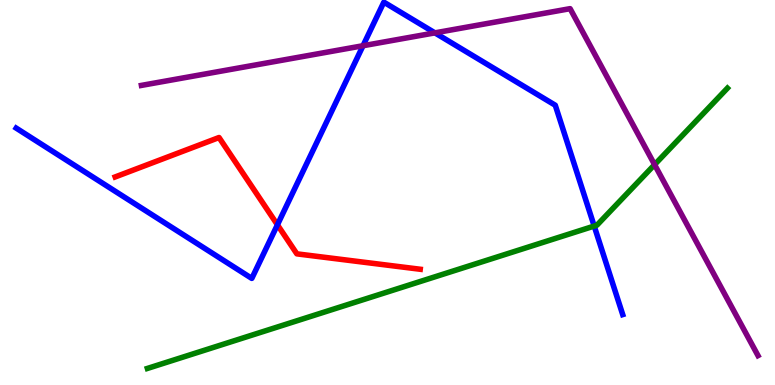[{'lines': ['blue', 'red'], 'intersections': [{'x': 3.58, 'y': 4.16}]}, {'lines': ['green', 'red'], 'intersections': []}, {'lines': ['purple', 'red'], 'intersections': []}, {'lines': ['blue', 'green'], 'intersections': [{'x': 7.67, 'y': 4.13}]}, {'lines': ['blue', 'purple'], 'intersections': [{'x': 4.68, 'y': 8.81}, {'x': 5.61, 'y': 9.15}]}, {'lines': ['green', 'purple'], 'intersections': [{'x': 8.45, 'y': 5.72}]}]